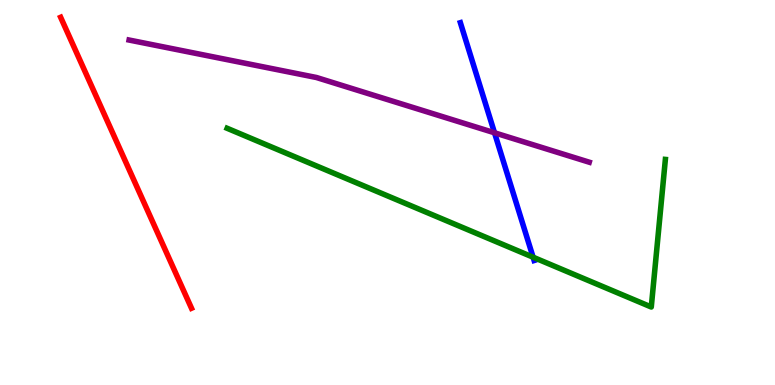[{'lines': ['blue', 'red'], 'intersections': []}, {'lines': ['green', 'red'], 'intersections': []}, {'lines': ['purple', 'red'], 'intersections': []}, {'lines': ['blue', 'green'], 'intersections': [{'x': 6.88, 'y': 3.32}]}, {'lines': ['blue', 'purple'], 'intersections': [{'x': 6.38, 'y': 6.55}]}, {'lines': ['green', 'purple'], 'intersections': []}]